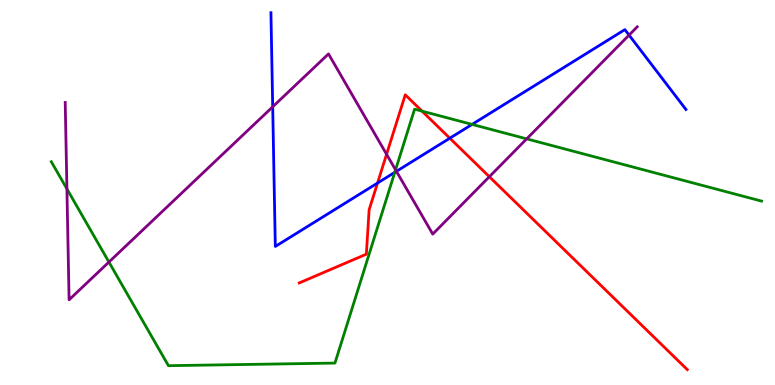[{'lines': ['blue', 'red'], 'intersections': [{'x': 4.87, 'y': 5.25}, {'x': 5.8, 'y': 6.41}]}, {'lines': ['green', 'red'], 'intersections': [{'x': 5.45, 'y': 7.11}]}, {'lines': ['purple', 'red'], 'intersections': [{'x': 4.99, 'y': 5.99}, {'x': 6.31, 'y': 5.41}]}, {'lines': ['blue', 'green'], 'intersections': [{'x': 5.09, 'y': 5.52}, {'x': 6.09, 'y': 6.77}]}, {'lines': ['blue', 'purple'], 'intersections': [{'x': 3.52, 'y': 7.23}, {'x': 5.12, 'y': 5.55}, {'x': 8.12, 'y': 9.09}]}, {'lines': ['green', 'purple'], 'intersections': [{'x': 0.863, 'y': 5.09}, {'x': 1.41, 'y': 3.19}, {'x': 5.1, 'y': 5.59}, {'x': 6.8, 'y': 6.39}]}]